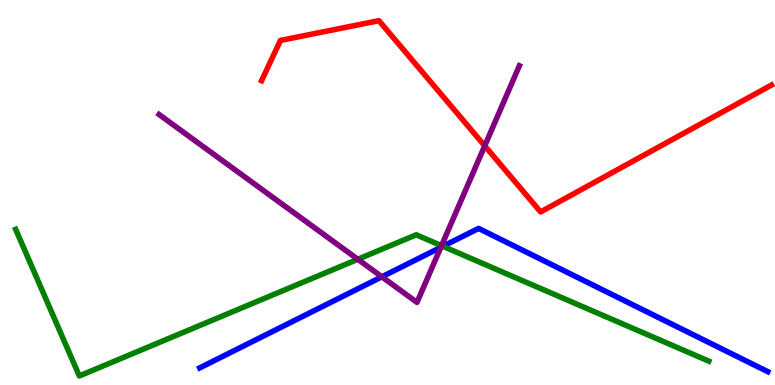[{'lines': ['blue', 'red'], 'intersections': []}, {'lines': ['green', 'red'], 'intersections': []}, {'lines': ['purple', 'red'], 'intersections': [{'x': 6.25, 'y': 6.21}]}, {'lines': ['blue', 'green'], 'intersections': [{'x': 5.71, 'y': 3.6}]}, {'lines': ['blue', 'purple'], 'intersections': [{'x': 4.93, 'y': 2.81}, {'x': 5.69, 'y': 3.58}]}, {'lines': ['green', 'purple'], 'intersections': [{'x': 4.62, 'y': 3.27}, {'x': 5.7, 'y': 3.62}]}]